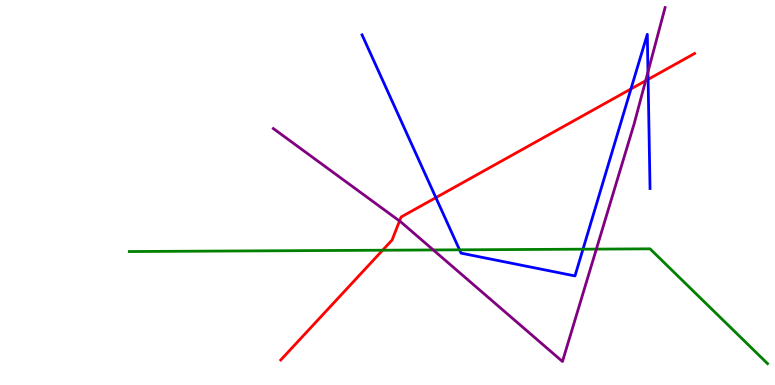[{'lines': ['blue', 'red'], 'intersections': [{'x': 5.62, 'y': 4.87}, {'x': 8.14, 'y': 7.69}, {'x': 8.36, 'y': 7.94}]}, {'lines': ['green', 'red'], 'intersections': [{'x': 4.94, 'y': 3.5}]}, {'lines': ['purple', 'red'], 'intersections': [{'x': 5.16, 'y': 4.26}, {'x': 8.33, 'y': 7.9}]}, {'lines': ['blue', 'green'], 'intersections': [{'x': 5.93, 'y': 3.51}, {'x': 7.52, 'y': 3.53}]}, {'lines': ['blue', 'purple'], 'intersections': [{'x': 8.36, 'y': 8.13}]}, {'lines': ['green', 'purple'], 'intersections': [{'x': 5.59, 'y': 3.51}, {'x': 7.69, 'y': 3.53}]}]